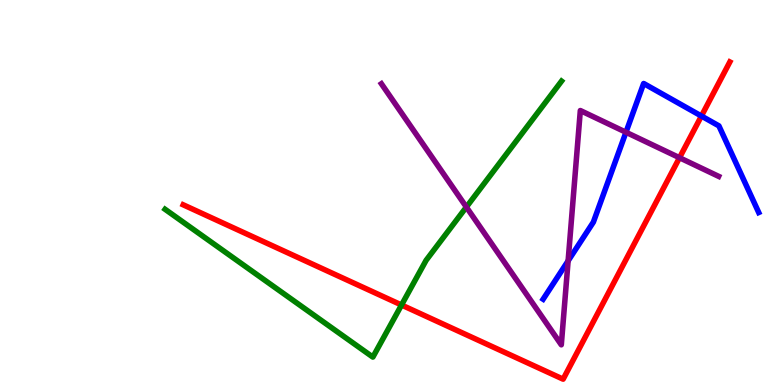[{'lines': ['blue', 'red'], 'intersections': [{'x': 9.05, 'y': 6.99}]}, {'lines': ['green', 'red'], 'intersections': [{'x': 5.18, 'y': 2.08}]}, {'lines': ['purple', 'red'], 'intersections': [{'x': 8.77, 'y': 5.9}]}, {'lines': ['blue', 'green'], 'intersections': []}, {'lines': ['blue', 'purple'], 'intersections': [{'x': 7.33, 'y': 3.22}, {'x': 8.08, 'y': 6.56}]}, {'lines': ['green', 'purple'], 'intersections': [{'x': 6.02, 'y': 4.62}]}]